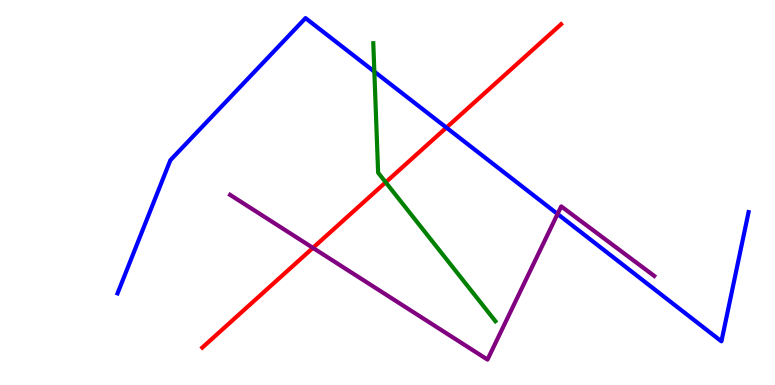[{'lines': ['blue', 'red'], 'intersections': [{'x': 5.76, 'y': 6.69}]}, {'lines': ['green', 'red'], 'intersections': [{'x': 4.98, 'y': 5.26}]}, {'lines': ['purple', 'red'], 'intersections': [{'x': 4.04, 'y': 3.56}]}, {'lines': ['blue', 'green'], 'intersections': [{'x': 4.83, 'y': 8.14}]}, {'lines': ['blue', 'purple'], 'intersections': [{'x': 7.19, 'y': 4.44}]}, {'lines': ['green', 'purple'], 'intersections': []}]